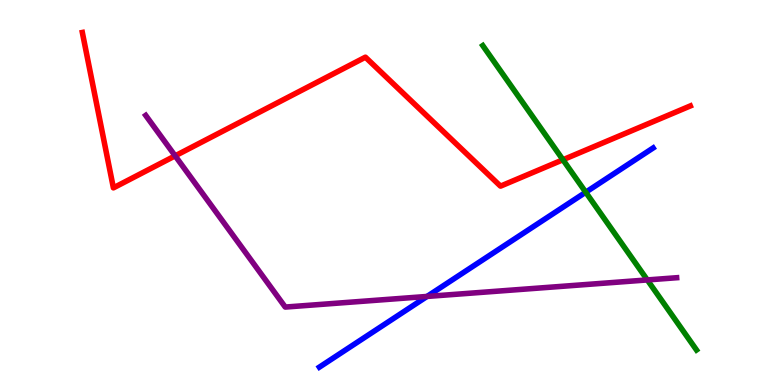[{'lines': ['blue', 'red'], 'intersections': []}, {'lines': ['green', 'red'], 'intersections': [{'x': 7.26, 'y': 5.85}]}, {'lines': ['purple', 'red'], 'intersections': [{'x': 2.26, 'y': 5.95}]}, {'lines': ['blue', 'green'], 'intersections': [{'x': 7.56, 'y': 5.01}]}, {'lines': ['blue', 'purple'], 'intersections': [{'x': 5.51, 'y': 2.3}]}, {'lines': ['green', 'purple'], 'intersections': [{'x': 8.35, 'y': 2.73}]}]